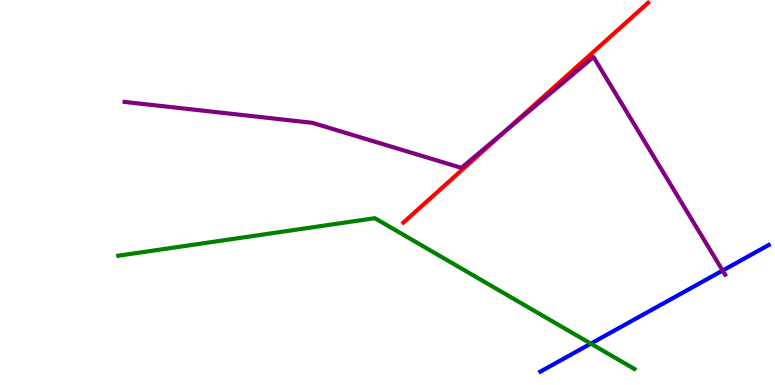[{'lines': ['blue', 'red'], 'intersections': []}, {'lines': ['green', 'red'], 'intersections': []}, {'lines': ['purple', 'red'], 'intersections': [{'x': 6.52, 'y': 6.59}]}, {'lines': ['blue', 'green'], 'intersections': [{'x': 7.62, 'y': 1.07}]}, {'lines': ['blue', 'purple'], 'intersections': [{'x': 9.32, 'y': 2.97}]}, {'lines': ['green', 'purple'], 'intersections': []}]